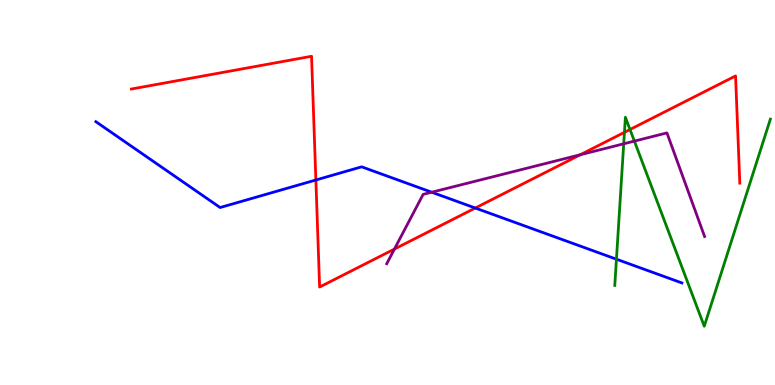[{'lines': ['blue', 'red'], 'intersections': [{'x': 4.08, 'y': 5.32}, {'x': 6.13, 'y': 4.6}]}, {'lines': ['green', 'red'], 'intersections': [{'x': 8.06, 'y': 6.56}, {'x': 8.13, 'y': 6.64}]}, {'lines': ['purple', 'red'], 'intersections': [{'x': 5.09, 'y': 3.53}, {'x': 7.49, 'y': 5.98}]}, {'lines': ['blue', 'green'], 'intersections': [{'x': 7.95, 'y': 3.27}]}, {'lines': ['blue', 'purple'], 'intersections': [{'x': 5.57, 'y': 5.01}]}, {'lines': ['green', 'purple'], 'intersections': [{'x': 8.05, 'y': 6.26}, {'x': 8.19, 'y': 6.33}]}]